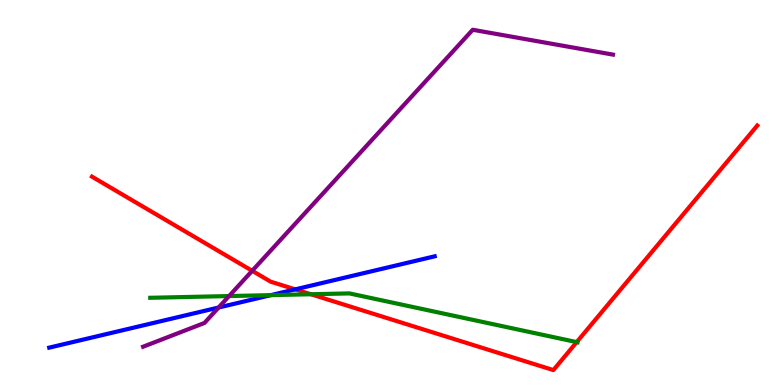[{'lines': ['blue', 'red'], 'intersections': [{'x': 3.81, 'y': 2.48}]}, {'lines': ['green', 'red'], 'intersections': [{'x': 4.01, 'y': 2.36}, {'x': 7.44, 'y': 1.11}]}, {'lines': ['purple', 'red'], 'intersections': [{'x': 3.25, 'y': 2.97}]}, {'lines': ['blue', 'green'], 'intersections': [{'x': 3.49, 'y': 2.33}]}, {'lines': ['blue', 'purple'], 'intersections': [{'x': 2.82, 'y': 2.01}]}, {'lines': ['green', 'purple'], 'intersections': [{'x': 2.96, 'y': 2.31}]}]